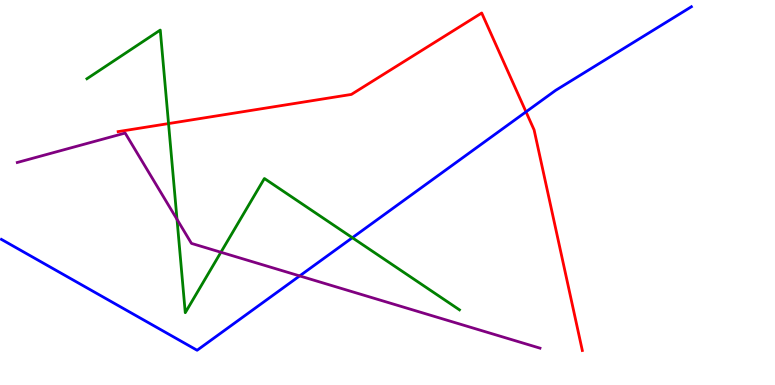[{'lines': ['blue', 'red'], 'intersections': [{'x': 6.79, 'y': 7.1}]}, {'lines': ['green', 'red'], 'intersections': [{'x': 2.17, 'y': 6.79}]}, {'lines': ['purple', 'red'], 'intersections': []}, {'lines': ['blue', 'green'], 'intersections': [{'x': 4.55, 'y': 3.83}]}, {'lines': ['blue', 'purple'], 'intersections': [{'x': 3.87, 'y': 2.83}]}, {'lines': ['green', 'purple'], 'intersections': [{'x': 2.28, 'y': 4.3}, {'x': 2.85, 'y': 3.45}]}]